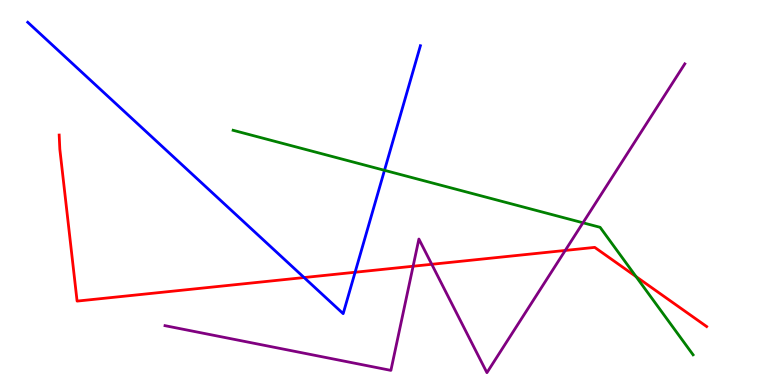[{'lines': ['blue', 'red'], 'intersections': [{'x': 3.92, 'y': 2.79}, {'x': 4.58, 'y': 2.93}]}, {'lines': ['green', 'red'], 'intersections': [{'x': 8.21, 'y': 2.82}]}, {'lines': ['purple', 'red'], 'intersections': [{'x': 5.33, 'y': 3.08}, {'x': 5.57, 'y': 3.14}, {'x': 7.29, 'y': 3.5}]}, {'lines': ['blue', 'green'], 'intersections': [{'x': 4.96, 'y': 5.58}]}, {'lines': ['blue', 'purple'], 'intersections': []}, {'lines': ['green', 'purple'], 'intersections': [{'x': 7.52, 'y': 4.21}]}]